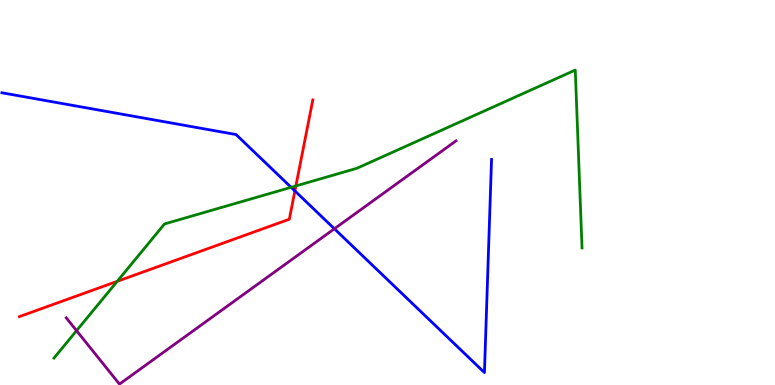[{'lines': ['blue', 'red'], 'intersections': [{'x': 3.81, 'y': 5.04}]}, {'lines': ['green', 'red'], 'intersections': [{'x': 1.51, 'y': 2.69}, {'x': 3.82, 'y': 5.17}]}, {'lines': ['purple', 'red'], 'intersections': []}, {'lines': ['blue', 'green'], 'intersections': [{'x': 3.76, 'y': 5.13}]}, {'lines': ['blue', 'purple'], 'intersections': [{'x': 4.31, 'y': 4.06}]}, {'lines': ['green', 'purple'], 'intersections': [{'x': 0.988, 'y': 1.41}]}]